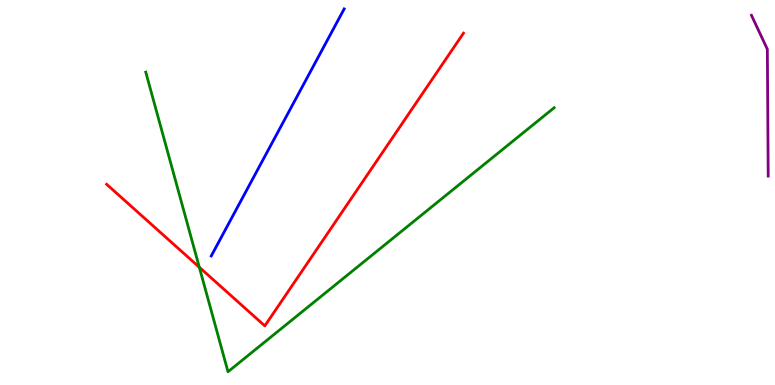[{'lines': ['blue', 'red'], 'intersections': []}, {'lines': ['green', 'red'], 'intersections': [{'x': 2.57, 'y': 3.06}]}, {'lines': ['purple', 'red'], 'intersections': []}, {'lines': ['blue', 'green'], 'intersections': []}, {'lines': ['blue', 'purple'], 'intersections': []}, {'lines': ['green', 'purple'], 'intersections': []}]